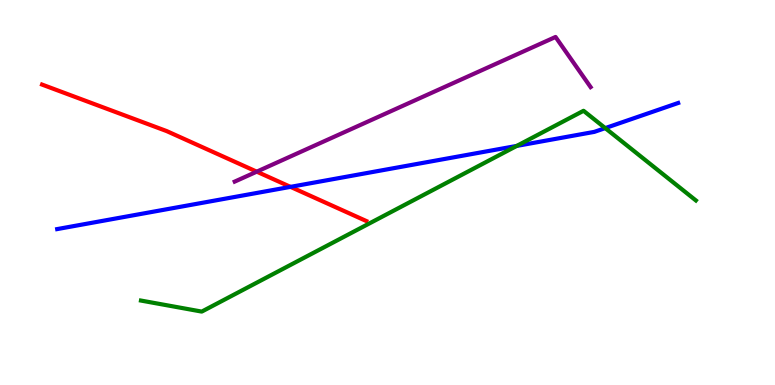[{'lines': ['blue', 'red'], 'intersections': [{'x': 3.75, 'y': 5.15}]}, {'lines': ['green', 'red'], 'intersections': []}, {'lines': ['purple', 'red'], 'intersections': [{'x': 3.31, 'y': 5.54}]}, {'lines': ['blue', 'green'], 'intersections': [{'x': 6.67, 'y': 6.21}, {'x': 7.81, 'y': 6.67}]}, {'lines': ['blue', 'purple'], 'intersections': []}, {'lines': ['green', 'purple'], 'intersections': []}]